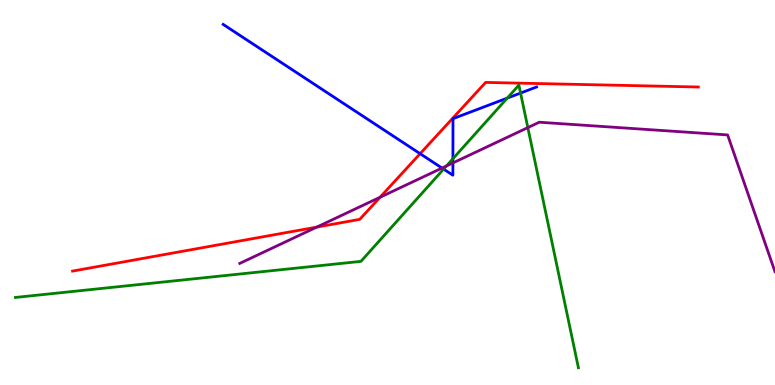[{'lines': ['blue', 'red'], 'intersections': [{'x': 5.42, 'y': 6.01}]}, {'lines': ['green', 'red'], 'intersections': []}, {'lines': ['purple', 'red'], 'intersections': [{'x': 4.09, 'y': 4.1}, {'x': 4.9, 'y': 4.88}]}, {'lines': ['blue', 'green'], 'intersections': [{'x': 5.72, 'y': 5.61}, {'x': 5.84, 'y': 5.88}, {'x': 6.54, 'y': 7.45}, {'x': 6.72, 'y': 7.58}]}, {'lines': ['blue', 'purple'], 'intersections': [{'x': 5.7, 'y': 5.63}, {'x': 5.84, 'y': 5.77}]}, {'lines': ['green', 'purple'], 'intersections': [{'x': 5.76, 'y': 5.69}, {'x': 6.81, 'y': 6.69}]}]